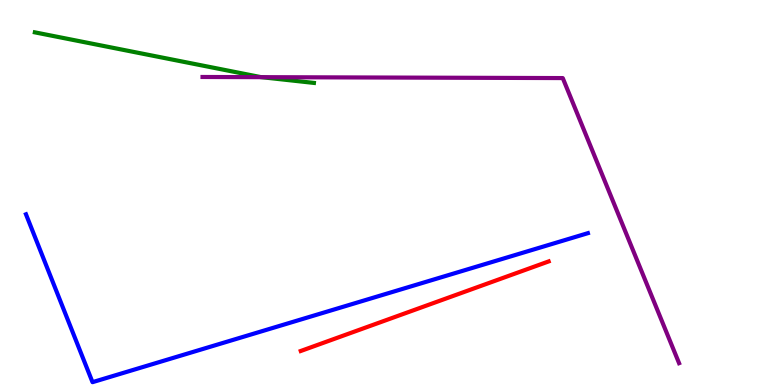[{'lines': ['blue', 'red'], 'intersections': []}, {'lines': ['green', 'red'], 'intersections': []}, {'lines': ['purple', 'red'], 'intersections': []}, {'lines': ['blue', 'green'], 'intersections': []}, {'lines': ['blue', 'purple'], 'intersections': []}, {'lines': ['green', 'purple'], 'intersections': [{'x': 3.37, 'y': 8.0}]}]